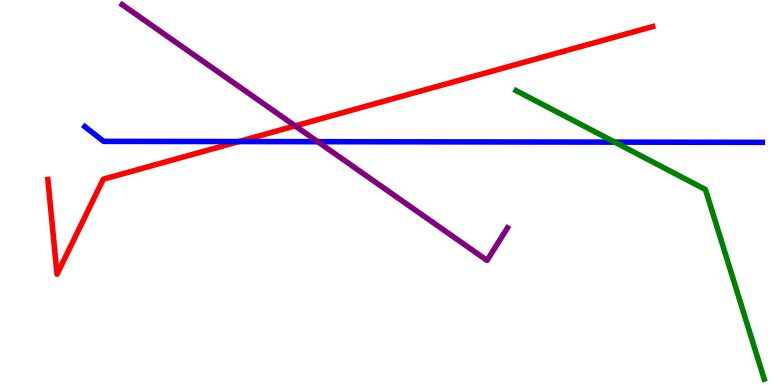[{'lines': ['blue', 'red'], 'intersections': [{'x': 3.08, 'y': 6.32}]}, {'lines': ['green', 'red'], 'intersections': []}, {'lines': ['purple', 'red'], 'intersections': [{'x': 3.81, 'y': 6.73}]}, {'lines': ['blue', 'green'], 'intersections': [{'x': 7.93, 'y': 6.31}]}, {'lines': ['blue', 'purple'], 'intersections': [{'x': 4.1, 'y': 6.32}]}, {'lines': ['green', 'purple'], 'intersections': []}]